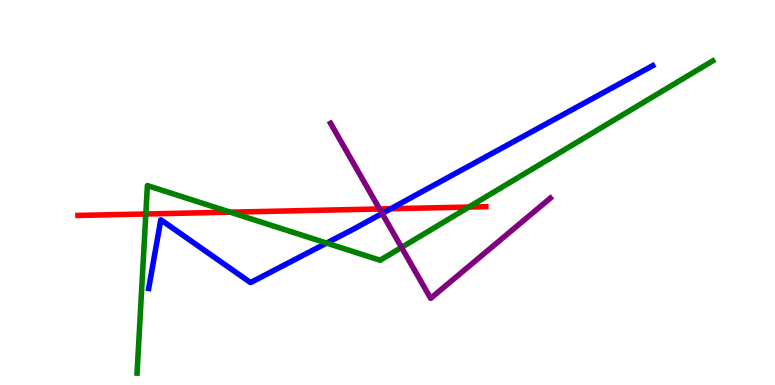[{'lines': ['blue', 'red'], 'intersections': [{'x': 5.04, 'y': 4.58}]}, {'lines': ['green', 'red'], 'intersections': [{'x': 1.88, 'y': 4.44}, {'x': 2.97, 'y': 4.49}, {'x': 6.05, 'y': 4.62}]}, {'lines': ['purple', 'red'], 'intersections': [{'x': 4.9, 'y': 4.57}]}, {'lines': ['blue', 'green'], 'intersections': [{'x': 4.21, 'y': 3.69}]}, {'lines': ['blue', 'purple'], 'intersections': [{'x': 4.93, 'y': 4.46}]}, {'lines': ['green', 'purple'], 'intersections': [{'x': 5.18, 'y': 3.57}]}]